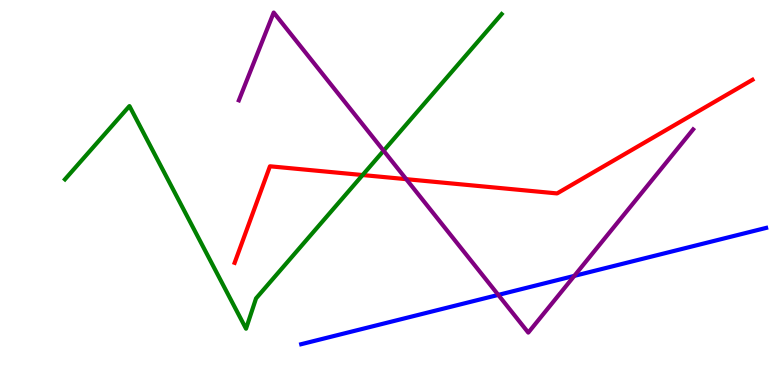[{'lines': ['blue', 'red'], 'intersections': []}, {'lines': ['green', 'red'], 'intersections': [{'x': 4.68, 'y': 5.45}]}, {'lines': ['purple', 'red'], 'intersections': [{'x': 5.24, 'y': 5.35}]}, {'lines': ['blue', 'green'], 'intersections': []}, {'lines': ['blue', 'purple'], 'intersections': [{'x': 6.43, 'y': 2.34}, {'x': 7.41, 'y': 2.83}]}, {'lines': ['green', 'purple'], 'intersections': [{'x': 4.95, 'y': 6.08}]}]